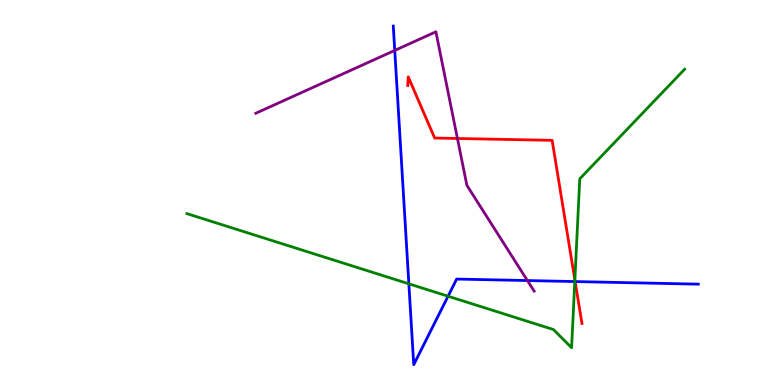[{'lines': ['blue', 'red'], 'intersections': [{'x': 7.42, 'y': 2.69}]}, {'lines': ['green', 'red'], 'intersections': [{'x': 7.42, 'y': 2.73}]}, {'lines': ['purple', 'red'], 'intersections': [{'x': 5.9, 'y': 6.4}]}, {'lines': ['blue', 'green'], 'intersections': [{'x': 5.28, 'y': 2.63}, {'x': 5.78, 'y': 2.31}, {'x': 7.42, 'y': 2.69}]}, {'lines': ['blue', 'purple'], 'intersections': [{'x': 5.09, 'y': 8.69}, {'x': 6.81, 'y': 2.71}]}, {'lines': ['green', 'purple'], 'intersections': []}]